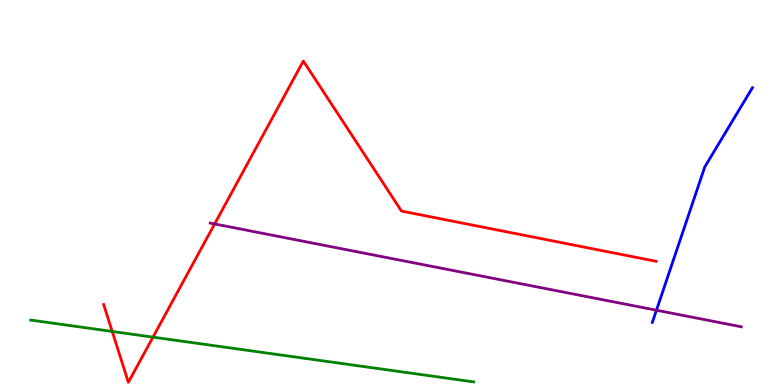[{'lines': ['blue', 'red'], 'intersections': []}, {'lines': ['green', 'red'], 'intersections': [{'x': 1.45, 'y': 1.39}, {'x': 1.97, 'y': 1.24}]}, {'lines': ['purple', 'red'], 'intersections': [{'x': 2.77, 'y': 4.18}]}, {'lines': ['blue', 'green'], 'intersections': []}, {'lines': ['blue', 'purple'], 'intersections': [{'x': 8.47, 'y': 1.94}]}, {'lines': ['green', 'purple'], 'intersections': []}]